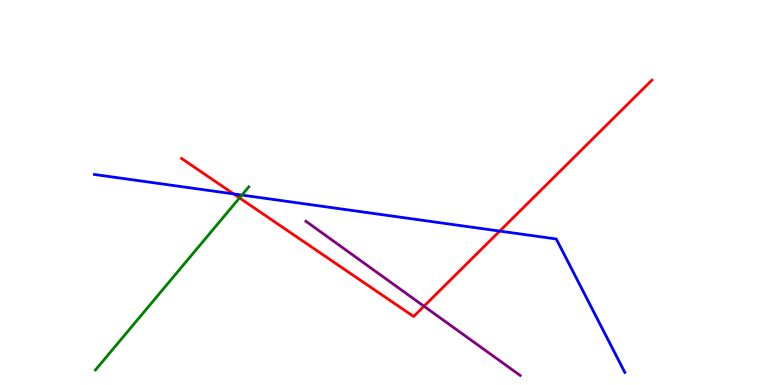[{'lines': ['blue', 'red'], 'intersections': [{'x': 3.01, 'y': 4.96}, {'x': 6.45, 'y': 4.0}]}, {'lines': ['green', 'red'], 'intersections': [{'x': 3.09, 'y': 4.86}]}, {'lines': ['purple', 'red'], 'intersections': [{'x': 5.47, 'y': 2.05}]}, {'lines': ['blue', 'green'], 'intersections': [{'x': 3.12, 'y': 4.93}]}, {'lines': ['blue', 'purple'], 'intersections': []}, {'lines': ['green', 'purple'], 'intersections': []}]